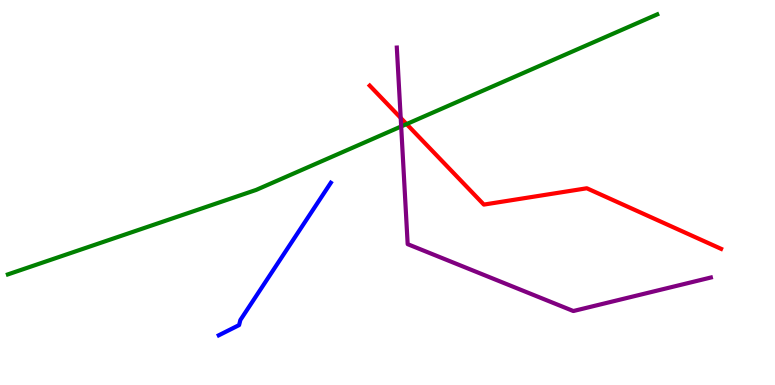[{'lines': ['blue', 'red'], 'intersections': []}, {'lines': ['green', 'red'], 'intersections': [{'x': 5.25, 'y': 6.78}]}, {'lines': ['purple', 'red'], 'intersections': [{'x': 5.17, 'y': 6.94}]}, {'lines': ['blue', 'green'], 'intersections': []}, {'lines': ['blue', 'purple'], 'intersections': []}, {'lines': ['green', 'purple'], 'intersections': [{'x': 5.18, 'y': 6.72}]}]